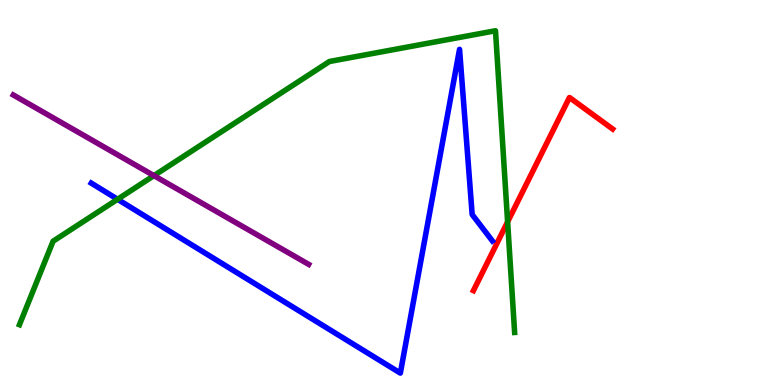[{'lines': ['blue', 'red'], 'intersections': []}, {'lines': ['green', 'red'], 'intersections': [{'x': 6.55, 'y': 4.24}]}, {'lines': ['purple', 'red'], 'intersections': []}, {'lines': ['blue', 'green'], 'intersections': [{'x': 1.52, 'y': 4.82}]}, {'lines': ['blue', 'purple'], 'intersections': []}, {'lines': ['green', 'purple'], 'intersections': [{'x': 1.99, 'y': 5.44}]}]